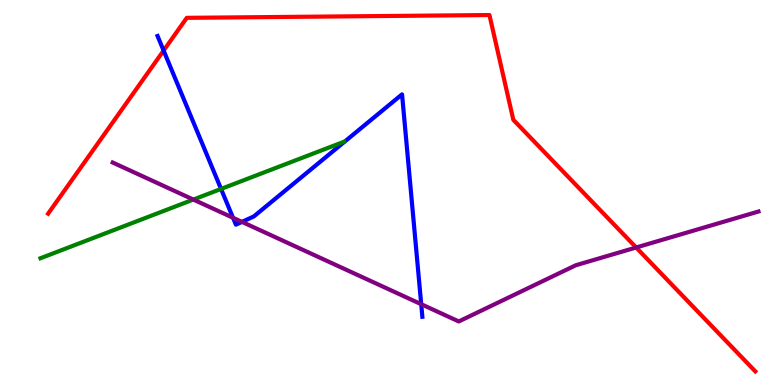[{'lines': ['blue', 'red'], 'intersections': [{'x': 2.11, 'y': 8.69}]}, {'lines': ['green', 'red'], 'intersections': []}, {'lines': ['purple', 'red'], 'intersections': [{'x': 8.21, 'y': 3.57}]}, {'lines': ['blue', 'green'], 'intersections': [{'x': 2.85, 'y': 5.09}]}, {'lines': ['blue', 'purple'], 'intersections': [{'x': 3.01, 'y': 4.34}, {'x': 3.12, 'y': 4.24}, {'x': 5.44, 'y': 2.1}]}, {'lines': ['green', 'purple'], 'intersections': [{'x': 2.49, 'y': 4.82}]}]